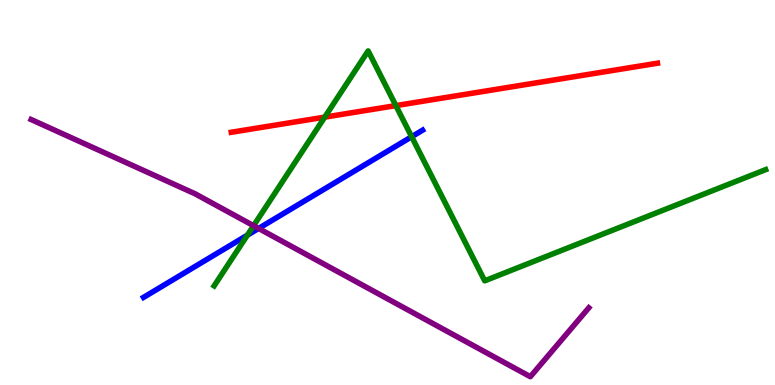[{'lines': ['blue', 'red'], 'intersections': []}, {'lines': ['green', 'red'], 'intersections': [{'x': 4.19, 'y': 6.96}, {'x': 5.11, 'y': 7.26}]}, {'lines': ['purple', 'red'], 'intersections': []}, {'lines': ['blue', 'green'], 'intersections': [{'x': 3.19, 'y': 3.89}, {'x': 5.31, 'y': 6.45}]}, {'lines': ['blue', 'purple'], 'intersections': [{'x': 3.34, 'y': 4.07}]}, {'lines': ['green', 'purple'], 'intersections': [{'x': 3.27, 'y': 4.14}]}]